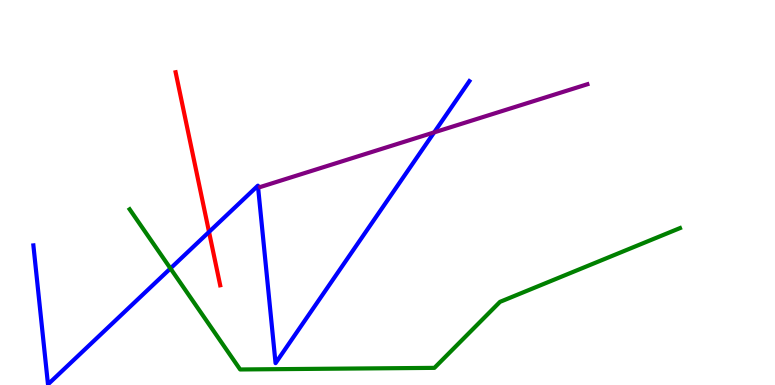[{'lines': ['blue', 'red'], 'intersections': [{'x': 2.7, 'y': 3.98}]}, {'lines': ['green', 'red'], 'intersections': []}, {'lines': ['purple', 'red'], 'intersections': []}, {'lines': ['blue', 'green'], 'intersections': [{'x': 2.2, 'y': 3.03}]}, {'lines': ['blue', 'purple'], 'intersections': [{'x': 5.6, 'y': 6.56}]}, {'lines': ['green', 'purple'], 'intersections': []}]